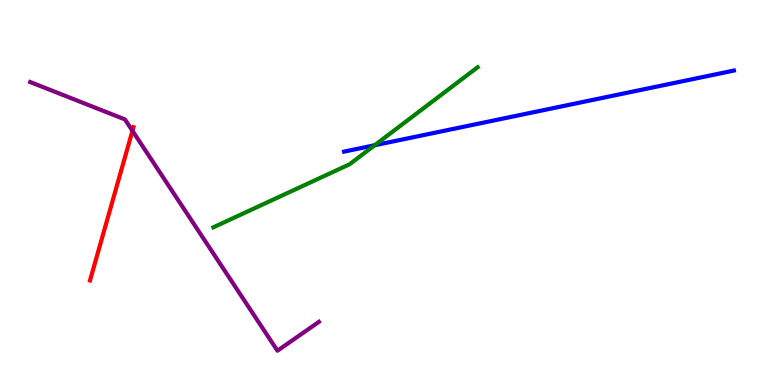[{'lines': ['blue', 'red'], 'intersections': []}, {'lines': ['green', 'red'], 'intersections': []}, {'lines': ['purple', 'red'], 'intersections': [{'x': 1.71, 'y': 6.6}]}, {'lines': ['blue', 'green'], 'intersections': [{'x': 4.83, 'y': 6.23}]}, {'lines': ['blue', 'purple'], 'intersections': []}, {'lines': ['green', 'purple'], 'intersections': []}]